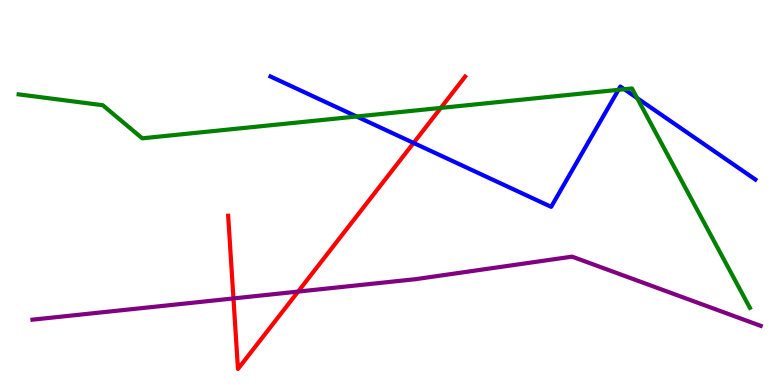[{'lines': ['blue', 'red'], 'intersections': [{'x': 5.34, 'y': 6.29}]}, {'lines': ['green', 'red'], 'intersections': [{'x': 5.69, 'y': 7.2}]}, {'lines': ['purple', 'red'], 'intersections': [{'x': 3.01, 'y': 2.25}, {'x': 3.85, 'y': 2.43}]}, {'lines': ['blue', 'green'], 'intersections': [{'x': 4.6, 'y': 6.97}, {'x': 7.98, 'y': 7.67}, {'x': 8.06, 'y': 7.68}, {'x': 8.22, 'y': 7.45}]}, {'lines': ['blue', 'purple'], 'intersections': []}, {'lines': ['green', 'purple'], 'intersections': []}]